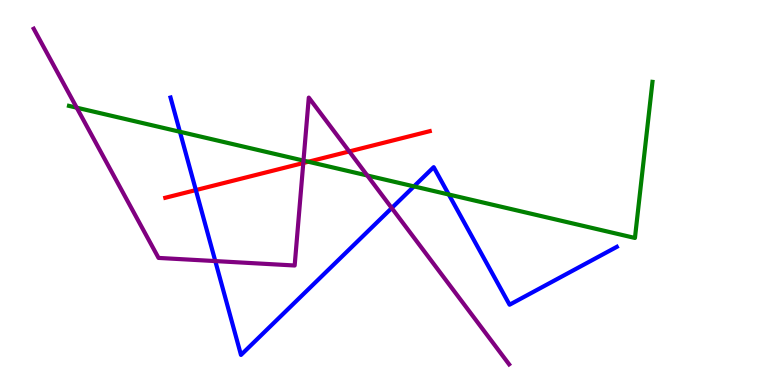[{'lines': ['blue', 'red'], 'intersections': [{'x': 2.53, 'y': 5.06}]}, {'lines': ['green', 'red'], 'intersections': [{'x': 3.98, 'y': 5.8}]}, {'lines': ['purple', 'red'], 'intersections': [{'x': 3.91, 'y': 5.77}, {'x': 4.51, 'y': 6.07}]}, {'lines': ['blue', 'green'], 'intersections': [{'x': 2.32, 'y': 6.58}, {'x': 5.34, 'y': 5.16}, {'x': 5.79, 'y': 4.95}]}, {'lines': ['blue', 'purple'], 'intersections': [{'x': 2.78, 'y': 3.22}, {'x': 5.05, 'y': 4.6}]}, {'lines': ['green', 'purple'], 'intersections': [{'x': 0.99, 'y': 7.2}, {'x': 3.92, 'y': 5.83}, {'x': 4.74, 'y': 5.44}]}]